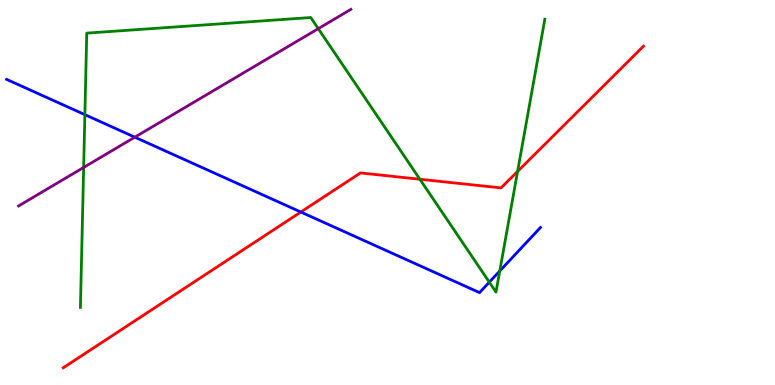[{'lines': ['blue', 'red'], 'intersections': [{'x': 3.88, 'y': 4.49}]}, {'lines': ['green', 'red'], 'intersections': [{'x': 5.42, 'y': 5.34}, {'x': 6.68, 'y': 5.55}]}, {'lines': ['purple', 'red'], 'intersections': []}, {'lines': ['blue', 'green'], 'intersections': [{'x': 1.1, 'y': 7.02}, {'x': 6.31, 'y': 2.67}, {'x': 6.45, 'y': 2.96}]}, {'lines': ['blue', 'purple'], 'intersections': [{'x': 1.74, 'y': 6.44}]}, {'lines': ['green', 'purple'], 'intersections': [{'x': 1.08, 'y': 5.65}, {'x': 4.11, 'y': 9.26}]}]